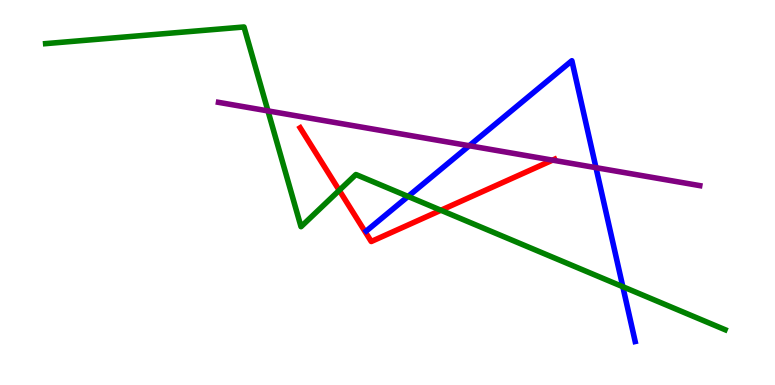[{'lines': ['blue', 'red'], 'intersections': []}, {'lines': ['green', 'red'], 'intersections': [{'x': 4.38, 'y': 5.06}, {'x': 5.69, 'y': 4.54}]}, {'lines': ['purple', 'red'], 'intersections': [{'x': 7.13, 'y': 5.84}]}, {'lines': ['blue', 'green'], 'intersections': [{'x': 5.27, 'y': 4.9}, {'x': 8.04, 'y': 2.55}]}, {'lines': ['blue', 'purple'], 'intersections': [{'x': 6.05, 'y': 6.21}, {'x': 7.69, 'y': 5.65}]}, {'lines': ['green', 'purple'], 'intersections': [{'x': 3.46, 'y': 7.12}]}]